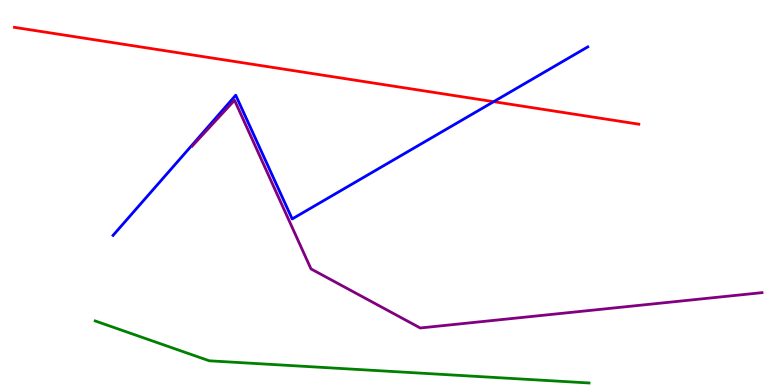[{'lines': ['blue', 'red'], 'intersections': [{'x': 6.37, 'y': 7.36}]}, {'lines': ['green', 'red'], 'intersections': []}, {'lines': ['purple', 'red'], 'intersections': []}, {'lines': ['blue', 'green'], 'intersections': []}, {'lines': ['blue', 'purple'], 'intersections': []}, {'lines': ['green', 'purple'], 'intersections': []}]